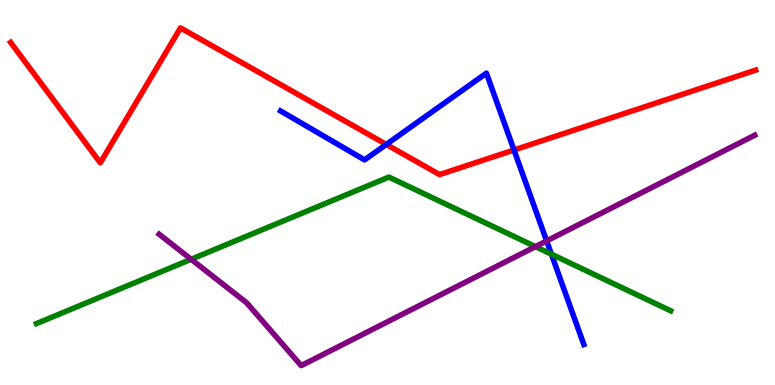[{'lines': ['blue', 'red'], 'intersections': [{'x': 4.98, 'y': 6.25}, {'x': 6.63, 'y': 6.1}]}, {'lines': ['green', 'red'], 'intersections': []}, {'lines': ['purple', 'red'], 'intersections': []}, {'lines': ['blue', 'green'], 'intersections': [{'x': 7.11, 'y': 3.4}]}, {'lines': ['blue', 'purple'], 'intersections': [{'x': 7.05, 'y': 3.74}]}, {'lines': ['green', 'purple'], 'intersections': [{'x': 2.47, 'y': 3.27}, {'x': 6.91, 'y': 3.59}]}]